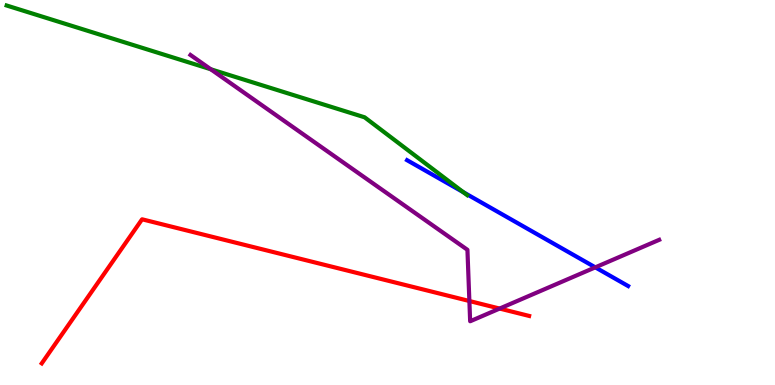[{'lines': ['blue', 'red'], 'intersections': []}, {'lines': ['green', 'red'], 'intersections': []}, {'lines': ['purple', 'red'], 'intersections': [{'x': 6.06, 'y': 2.18}, {'x': 6.45, 'y': 1.99}]}, {'lines': ['blue', 'green'], 'intersections': [{'x': 5.98, 'y': 5.01}]}, {'lines': ['blue', 'purple'], 'intersections': [{'x': 7.68, 'y': 3.06}]}, {'lines': ['green', 'purple'], 'intersections': [{'x': 2.72, 'y': 8.2}]}]